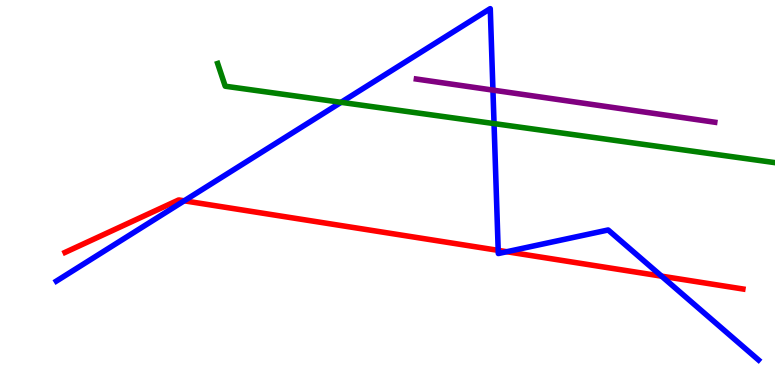[{'lines': ['blue', 'red'], 'intersections': [{'x': 2.38, 'y': 4.78}, {'x': 6.43, 'y': 3.5}, {'x': 6.54, 'y': 3.46}, {'x': 8.54, 'y': 2.83}]}, {'lines': ['green', 'red'], 'intersections': []}, {'lines': ['purple', 'red'], 'intersections': []}, {'lines': ['blue', 'green'], 'intersections': [{'x': 4.4, 'y': 7.34}, {'x': 6.37, 'y': 6.79}]}, {'lines': ['blue', 'purple'], 'intersections': [{'x': 6.36, 'y': 7.66}]}, {'lines': ['green', 'purple'], 'intersections': []}]